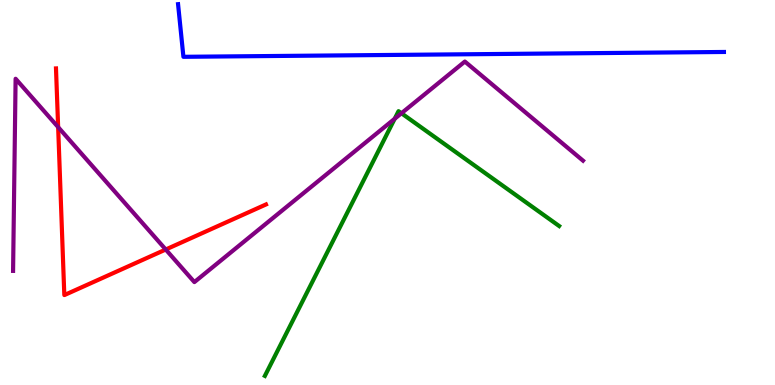[{'lines': ['blue', 'red'], 'intersections': []}, {'lines': ['green', 'red'], 'intersections': []}, {'lines': ['purple', 'red'], 'intersections': [{'x': 0.75, 'y': 6.7}, {'x': 2.14, 'y': 3.52}]}, {'lines': ['blue', 'green'], 'intersections': []}, {'lines': ['blue', 'purple'], 'intersections': []}, {'lines': ['green', 'purple'], 'intersections': [{'x': 5.09, 'y': 6.92}, {'x': 5.18, 'y': 7.06}]}]